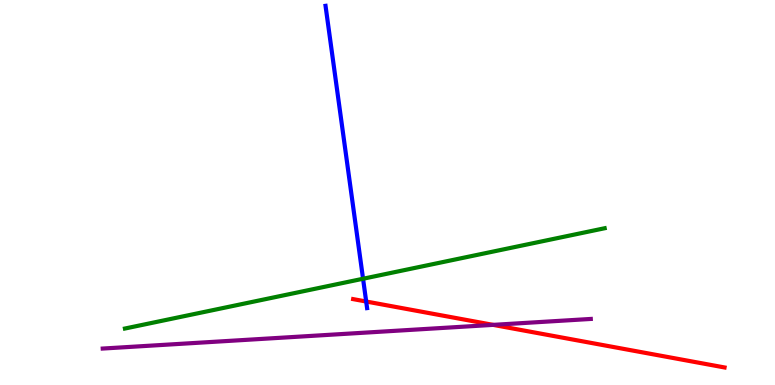[{'lines': ['blue', 'red'], 'intersections': [{'x': 4.72, 'y': 2.17}]}, {'lines': ['green', 'red'], 'intersections': []}, {'lines': ['purple', 'red'], 'intersections': [{'x': 6.36, 'y': 1.56}]}, {'lines': ['blue', 'green'], 'intersections': [{'x': 4.68, 'y': 2.76}]}, {'lines': ['blue', 'purple'], 'intersections': []}, {'lines': ['green', 'purple'], 'intersections': []}]